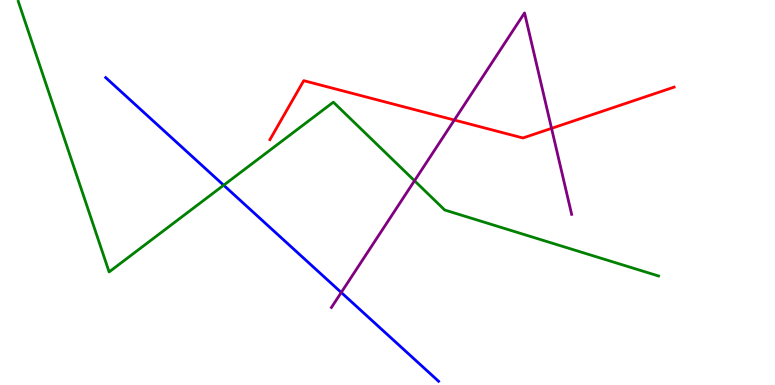[{'lines': ['blue', 'red'], 'intersections': []}, {'lines': ['green', 'red'], 'intersections': []}, {'lines': ['purple', 'red'], 'intersections': [{'x': 5.86, 'y': 6.88}, {'x': 7.12, 'y': 6.67}]}, {'lines': ['blue', 'green'], 'intersections': [{'x': 2.89, 'y': 5.19}]}, {'lines': ['blue', 'purple'], 'intersections': [{'x': 4.4, 'y': 2.4}]}, {'lines': ['green', 'purple'], 'intersections': [{'x': 5.35, 'y': 5.31}]}]